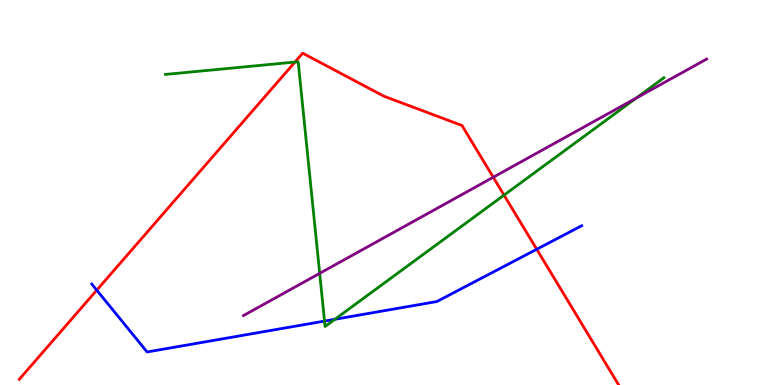[{'lines': ['blue', 'red'], 'intersections': [{'x': 1.25, 'y': 2.46}, {'x': 6.93, 'y': 3.53}]}, {'lines': ['green', 'red'], 'intersections': [{'x': 3.81, 'y': 8.39}, {'x': 6.5, 'y': 4.93}]}, {'lines': ['purple', 'red'], 'intersections': [{'x': 6.36, 'y': 5.4}]}, {'lines': ['blue', 'green'], 'intersections': [{'x': 4.19, 'y': 1.66}, {'x': 4.32, 'y': 1.71}]}, {'lines': ['blue', 'purple'], 'intersections': []}, {'lines': ['green', 'purple'], 'intersections': [{'x': 4.12, 'y': 2.9}, {'x': 8.21, 'y': 7.45}]}]